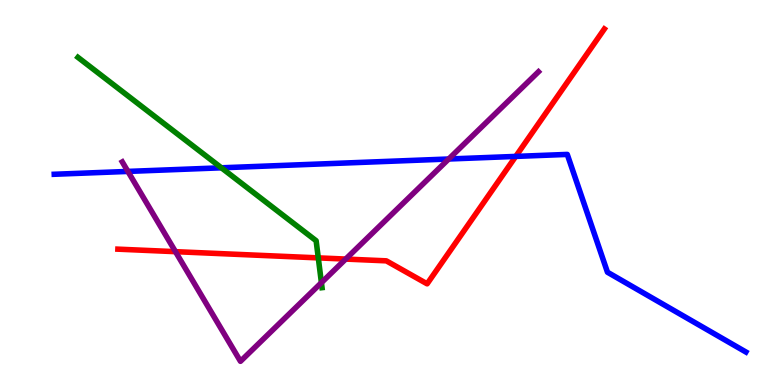[{'lines': ['blue', 'red'], 'intersections': [{'x': 6.65, 'y': 5.94}]}, {'lines': ['green', 'red'], 'intersections': [{'x': 4.11, 'y': 3.3}]}, {'lines': ['purple', 'red'], 'intersections': [{'x': 2.26, 'y': 3.46}, {'x': 4.46, 'y': 3.27}]}, {'lines': ['blue', 'green'], 'intersections': [{'x': 2.86, 'y': 5.64}]}, {'lines': ['blue', 'purple'], 'intersections': [{'x': 1.65, 'y': 5.55}, {'x': 5.79, 'y': 5.87}]}, {'lines': ['green', 'purple'], 'intersections': [{'x': 4.15, 'y': 2.66}]}]